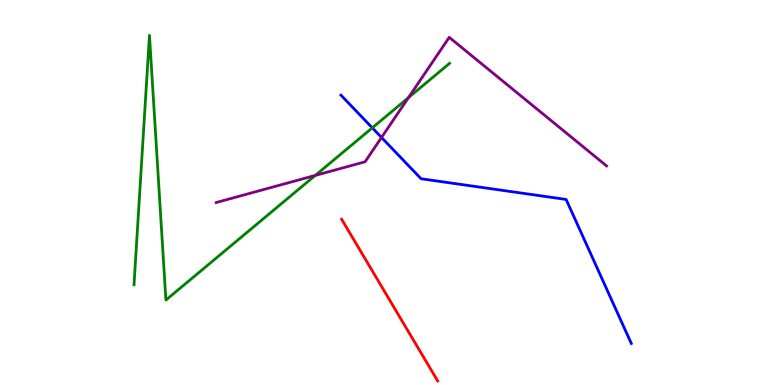[{'lines': ['blue', 'red'], 'intersections': []}, {'lines': ['green', 'red'], 'intersections': []}, {'lines': ['purple', 'red'], 'intersections': []}, {'lines': ['blue', 'green'], 'intersections': [{'x': 4.8, 'y': 6.68}]}, {'lines': ['blue', 'purple'], 'intersections': [{'x': 4.92, 'y': 6.43}]}, {'lines': ['green', 'purple'], 'intersections': [{'x': 4.07, 'y': 5.44}, {'x': 5.27, 'y': 7.46}]}]